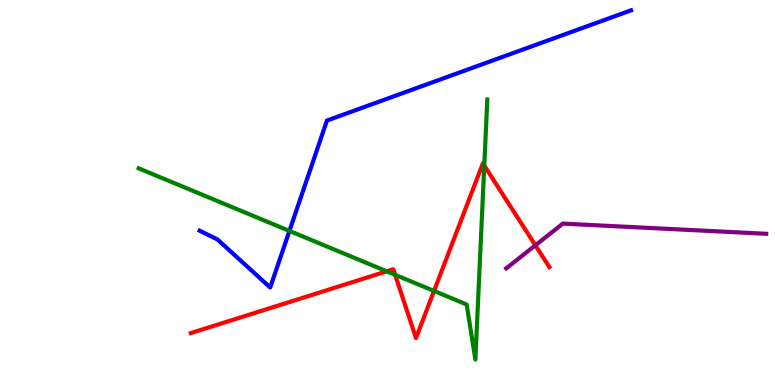[{'lines': ['blue', 'red'], 'intersections': []}, {'lines': ['green', 'red'], 'intersections': [{'x': 4.99, 'y': 2.95}, {'x': 5.1, 'y': 2.86}, {'x': 5.6, 'y': 2.44}, {'x': 6.25, 'y': 5.7}]}, {'lines': ['purple', 'red'], 'intersections': [{'x': 6.91, 'y': 3.63}]}, {'lines': ['blue', 'green'], 'intersections': [{'x': 3.73, 'y': 4.0}]}, {'lines': ['blue', 'purple'], 'intersections': []}, {'lines': ['green', 'purple'], 'intersections': []}]